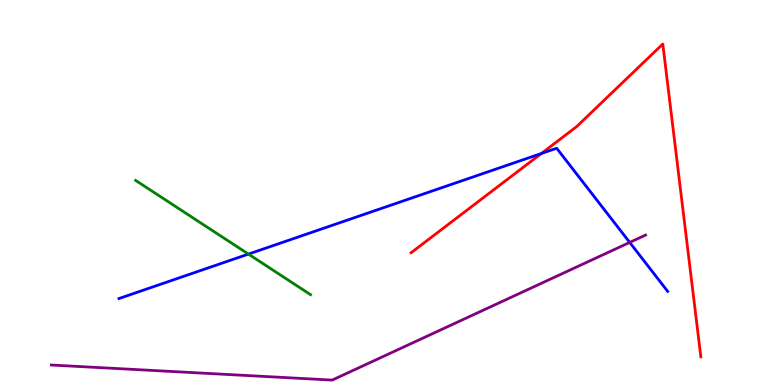[{'lines': ['blue', 'red'], 'intersections': [{'x': 6.99, 'y': 6.01}]}, {'lines': ['green', 'red'], 'intersections': []}, {'lines': ['purple', 'red'], 'intersections': []}, {'lines': ['blue', 'green'], 'intersections': [{'x': 3.21, 'y': 3.4}]}, {'lines': ['blue', 'purple'], 'intersections': [{'x': 8.13, 'y': 3.7}]}, {'lines': ['green', 'purple'], 'intersections': []}]